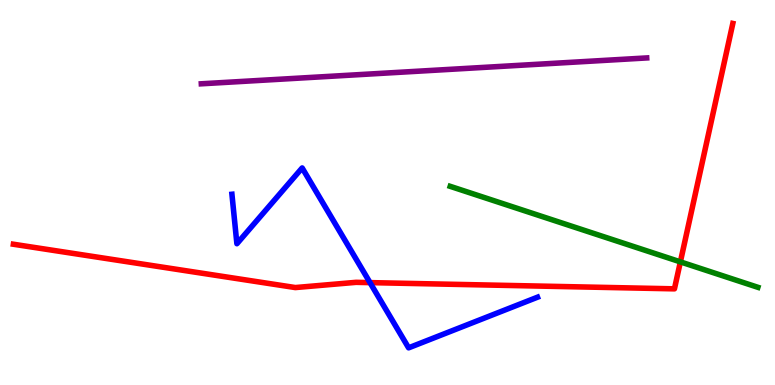[{'lines': ['blue', 'red'], 'intersections': [{'x': 4.77, 'y': 2.66}]}, {'lines': ['green', 'red'], 'intersections': [{'x': 8.78, 'y': 3.2}]}, {'lines': ['purple', 'red'], 'intersections': []}, {'lines': ['blue', 'green'], 'intersections': []}, {'lines': ['blue', 'purple'], 'intersections': []}, {'lines': ['green', 'purple'], 'intersections': []}]